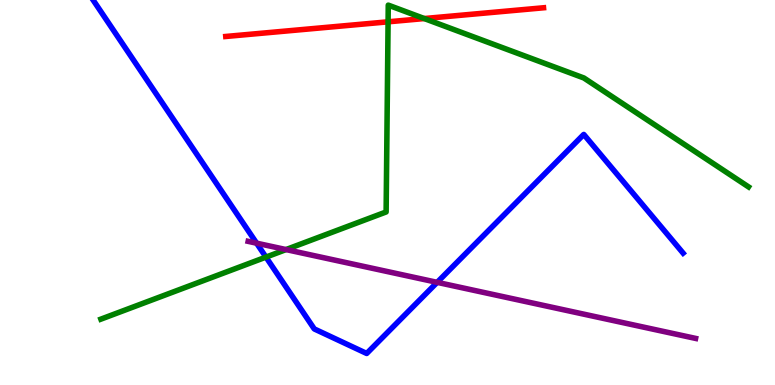[{'lines': ['blue', 'red'], 'intersections': []}, {'lines': ['green', 'red'], 'intersections': [{'x': 5.01, 'y': 9.43}, {'x': 5.47, 'y': 9.52}]}, {'lines': ['purple', 'red'], 'intersections': []}, {'lines': ['blue', 'green'], 'intersections': [{'x': 3.43, 'y': 3.32}]}, {'lines': ['blue', 'purple'], 'intersections': [{'x': 3.31, 'y': 3.68}, {'x': 5.64, 'y': 2.67}]}, {'lines': ['green', 'purple'], 'intersections': [{'x': 3.69, 'y': 3.52}]}]